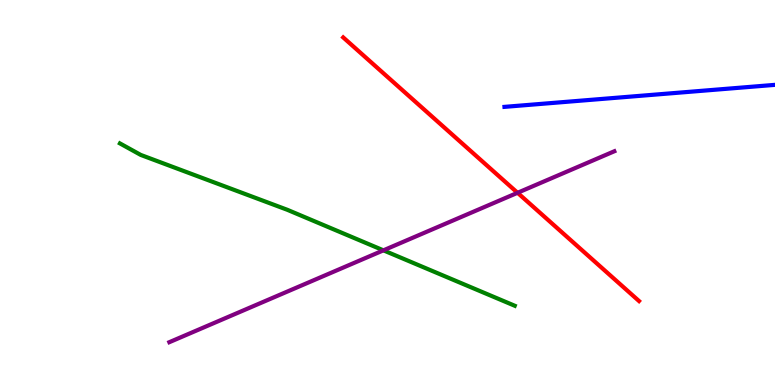[{'lines': ['blue', 'red'], 'intersections': []}, {'lines': ['green', 'red'], 'intersections': []}, {'lines': ['purple', 'red'], 'intersections': [{'x': 6.68, 'y': 4.99}]}, {'lines': ['blue', 'green'], 'intersections': []}, {'lines': ['blue', 'purple'], 'intersections': []}, {'lines': ['green', 'purple'], 'intersections': [{'x': 4.95, 'y': 3.5}]}]